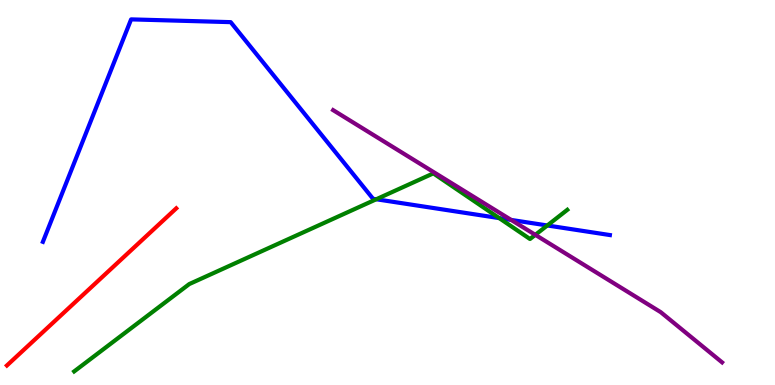[{'lines': ['blue', 'red'], 'intersections': []}, {'lines': ['green', 'red'], 'intersections': []}, {'lines': ['purple', 'red'], 'intersections': []}, {'lines': ['blue', 'green'], 'intersections': [{'x': 4.85, 'y': 4.82}, {'x': 6.44, 'y': 4.34}, {'x': 7.06, 'y': 4.14}]}, {'lines': ['blue', 'purple'], 'intersections': [{'x': 6.6, 'y': 4.29}]}, {'lines': ['green', 'purple'], 'intersections': [{'x': 6.91, 'y': 3.9}]}]